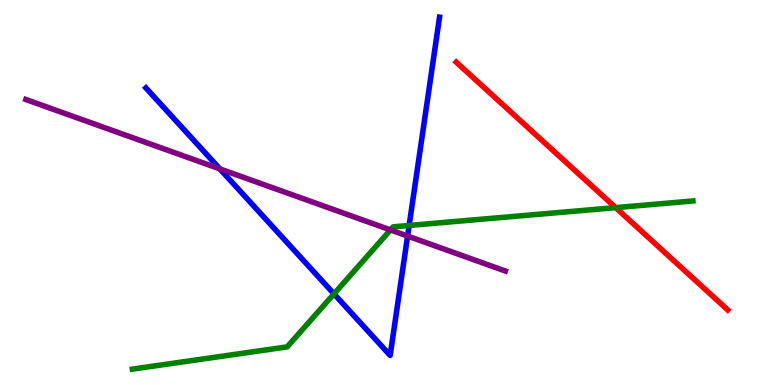[{'lines': ['blue', 'red'], 'intersections': []}, {'lines': ['green', 'red'], 'intersections': [{'x': 7.94, 'y': 4.61}]}, {'lines': ['purple', 'red'], 'intersections': []}, {'lines': ['blue', 'green'], 'intersections': [{'x': 4.31, 'y': 2.37}, {'x': 5.28, 'y': 4.14}]}, {'lines': ['blue', 'purple'], 'intersections': [{'x': 2.84, 'y': 5.61}, {'x': 5.26, 'y': 3.87}]}, {'lines': ['green', 'purple'], 'intersections': [{'x': 5.04, 'y': 4.03}]}]